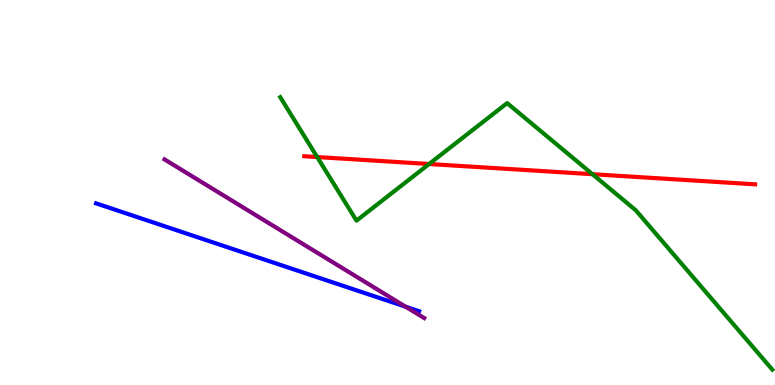[{'lines': ['blue', 'red'], 'intersections': []}, {'lines': ['green', 'red'], 'intersections': [{'x': 4.09, 'y': 5.92}, {'x': 5.54, 'y': 5.74}, {'x': 7.64, 'y': 5.48}]}, {'lines': ['purple', 'red'], 'intersections': []}, {'lines': ['blue', 'green'], 'intersections': []}, {'lines': ['blue', 'purple'], 'intersections': [{'x': 5.23, 'y': 2.03}]}, {'lines': ['green', 'purple'], 'intersections': []}]